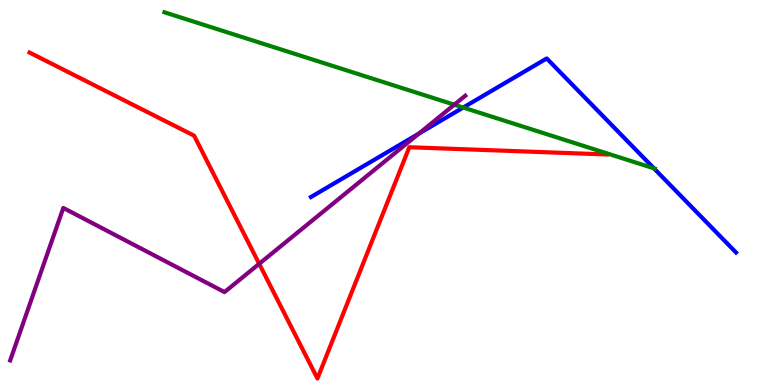[{'lines': ['blue', 'red'], 'intersections': []}, {'lines': ['green', 'red'], 'intersections': []}, {'lines': ['purple', 'red'], 'intersections': [{'x': 3.34, 'y': 3.15}]}, {'lines': ['blue', 'green'], 'intersections': [{'x': 5.98, 'y': 7.21}, {'x': 8.44, 'y': 5.63}]}, {'lines': ['blue', 'purple'], 'intersections': [{'x': 5.4, 'y': 6.53}]}, {'lines': ['green', 'purple'], 'intersections': [{'x': 5.86, 'y': 7.28}]}]